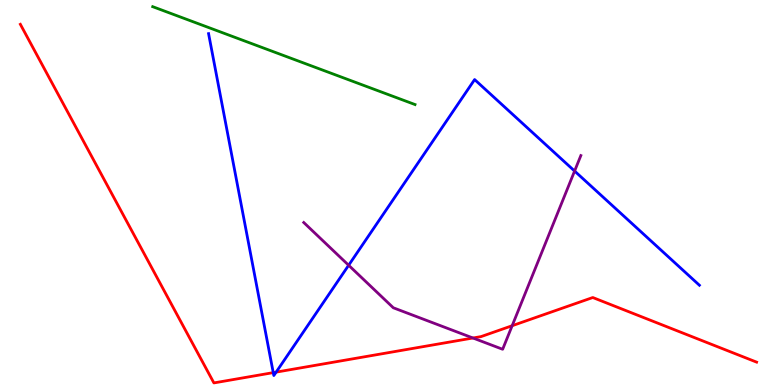[{'lines': ['blue', 'red'], 'intersections': [{'x': 3.53, 'y': 0.321}, {'x': 3.56, 'y': 0.334}]}, {'lines': ['green', 'red'], 'intersections': []}, {'lines': ['purple', 'red'], 'intersections': [{'x': 6.1, 'y': 1.22}, {'x': 6.61, 'y': 1.54}]}, {'lines': ['blue', 'green'], 'intersections': []}, {'lines': ['blue', 'purple'], 'intersections': [{'x': 4.5, 'y': 3.11}, {'x': 7.41, 'y': 5.56}]}, {'lines': ['green', 'purple'], 'intersections': []}]